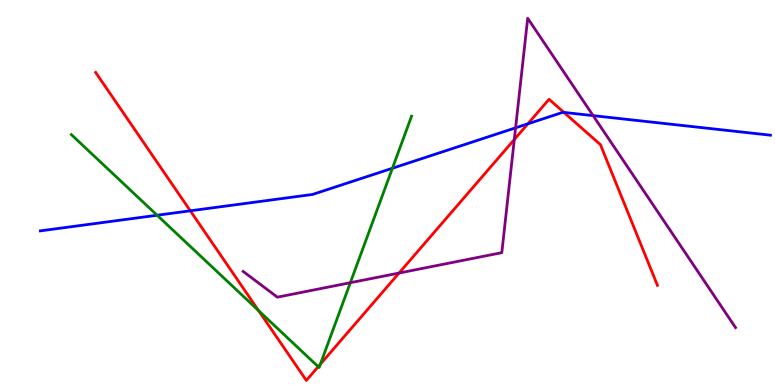[{'lines': ['blue', 'red'], 'intersections': [{'x': 2.46, 'y': 4.52}, {'x': 6.81, 'y': 6.78}, {'x': 7.28, 'y': 7.08}]}, {'lines': ['green', 'red'], 'intersections': [{'x': 3.34, 'y': 1.93}, {'x': 4.11, 'y': 0.476}, {'x': 4.13, 'y': 0.54}]}, {'lines': ['purple', 'red'], 'intersections': [{'x': 5.15, 'y': 2.91}, {'x': 6.64, 'y': 6.38}]}, {'lines': ['blue', 'green'], 'intersections': [{'x': 2.03, 'y': 4.41}, {'x': 5.06, 'y': 5.63}]}, {'lines': ['blue', 'purple'], 'intersections': [{'x': 6.65, 'y': 6.68}, {'x': 7.65, 'y': 7.0}]}, {'lines': ['green', 'purple'], 'intersections': [{'x': 4.52, 'y': 2.66}]}]